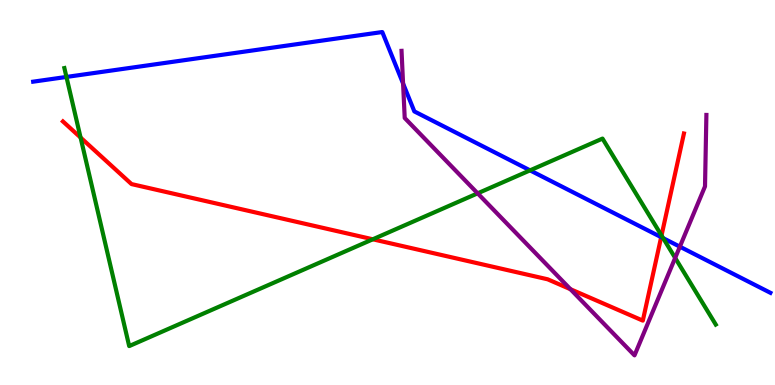[{'lines': ['blue', 'red'], 'intersections': [{'x': 8.53, 'y': 3.84}]}, {'lines': ['green', 'red'], 'intersections': [{'x': 1.04, 'y': 6.43}, {'x': 4.81, 'y': 3.78}, {'x': 8.54, 'y': 3.88}]}, {'lines': ['purple', 'red'], 'intersections': [{'x': 7.36, 'y': 2.49}]}, {'lines': ['blue', 'green'], 'intersections': [{'x': 0.857, 'y': 8.0}, {'x': 6.84, 'y': 5.58}, {'x': 8.56, 'y': 3.81}]}, {'lines': ['blue', 'purple'], 'intersections': [{'x': 5.2, 'y': 7.83}, {'x': 8.77, 'y': 3.59}]}, {'lines': ['green', 'purple'], 'intersections': [{'x': 6.16, 'y': 4.98}, {'x': 8.71, 'y': 3.3}]}]